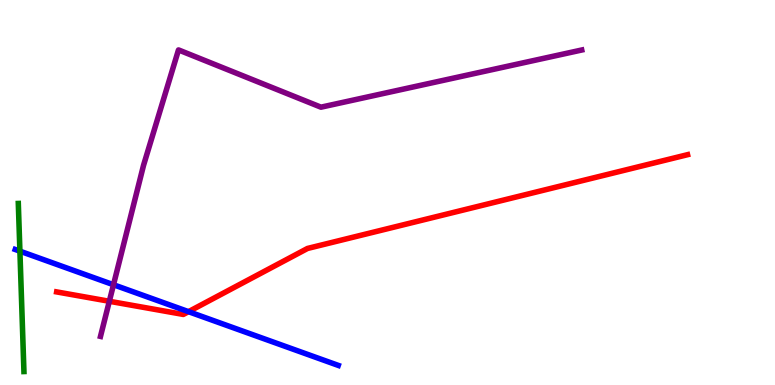[{'lines': ['blue', 'red'], 'intersections': [{'x': 2.43, 'y': 1.9}]}, {'lines': ['green', 'red'], 'intersections': []}, {'lines': ['purple', 'red'], 'intersections': [{'x': 1.41, 'y': 2.17}]}, {'lines': ['blue', 'green'], 'intersections': [{'x': 0.257, 'y': 3.48}]}, {'lines': ['blue', 'purple'], 'intersections': [{'x': 1.46, 'y': 2.6}]}, {'lines': ['green', 'purple'], 'intersections': []}]